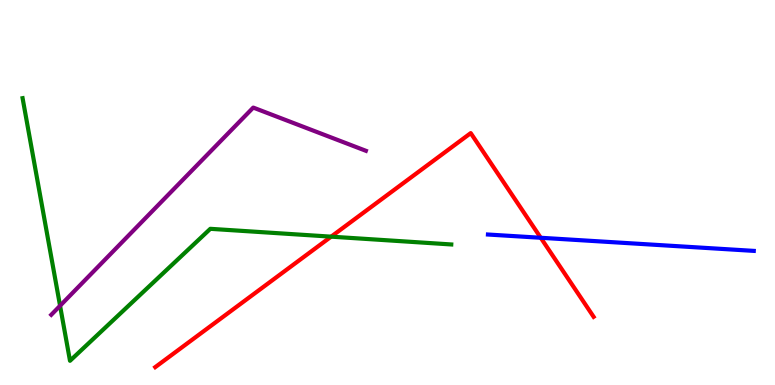[{'lines': ['blue', 'red'], 'intersections': [{'x': 6.98, 'y': 3.82}]}, {'lines': ['green', 'red'], 'intersections': [{'x': 4.27, 'y': 3.85}]}, {'lines': ['purple', 'red'], 'intersections': []}, {'lines': ['blue', 'green'], 'intersections': []}, {'lines': ['blue', 'purple'], 'intersections': []}, {'lines': ['green', 'purple'], 'intersections': [{'x': 0.775, 'y': 2.06}]}]